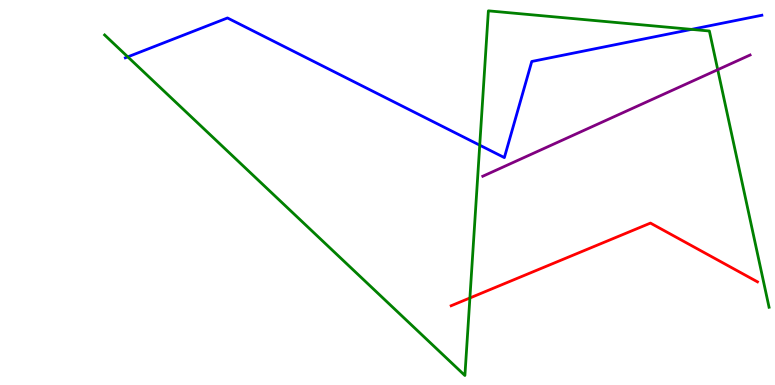[{'lines': ['blue', 'red'], 'intersections': []}, {'lines': ['green', 'red'], 'intersections': [{'x': 6.06, 'y': 2.26}]}, {'lines': ['purple', 'red'], 'intersections': []}, {'lines': ['blue', 'green'], 'intersections': [{'x': 1.65, 'y': 8.52}, {'x': 6.19, 'y': 6.23}, {'x': 8.92, 'y': 9.24}]}, {'lines': ['blue', 'purple'], 'intersections': []}, {'lines': ['green', 'purple'], 'intersections': [{'x': 9.26, 'y': 8.19}]}]